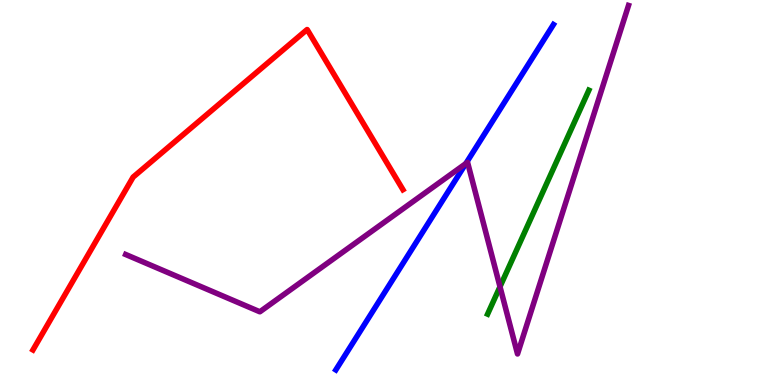[{'lines': ['blue', 'red'], 'intersections': []}, {'lines': ['green', 'red'], 'intersections': []}, {'lines': ['purple', 'red'], 'intersections': []}, {'lines': ['blue', 'green'], 'intersections': []}, {'lines': ['blue', 'purple'], 'intersections': [{'x': 6.01, 'y': 5.75}]}, {'lines': ['green', 'purple'], 'intersections': [{'x': 6.45, 'y': 2.55}]}]